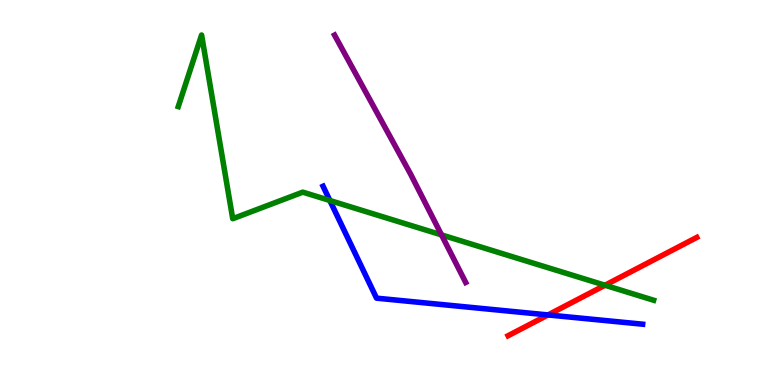[{'lines': ['blue', 'red'], 'intersections': [{'x': 7.07, 'y': 1.82}]}, {'lines': ['green', 'red'], 'intersections': [{'x': 7.81, 'y': 2.59}]}, {'lines': ['purple', 'red'], 'intersections': []}, {'lines': ['blue', 'green'], 'intersections': [{'x': 4.26, 'y': 4.79}]}, {'lines': ['blue', 'purple'], 'intersections': []}, {'lines': ['green', 'purple'], 'intersections': [{'x': 5.7, 'y': 3.9}]}]